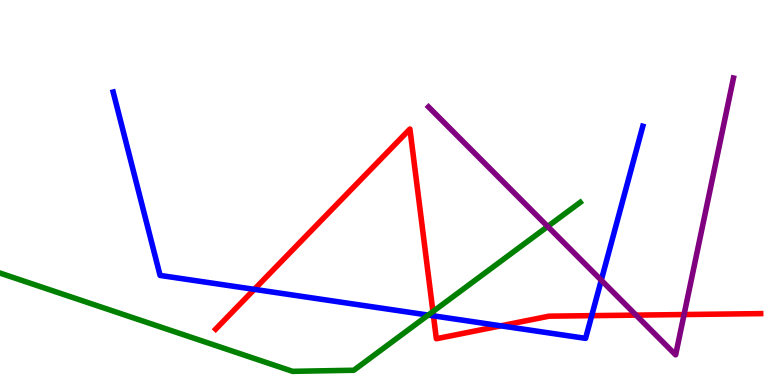[{'lines': ['blue', 'red'], 'intersections': [{'x': 3.28, 'y': 2.48}, {'x': 5.59, 'y': 1.8}, {'x': 6.46, 'y': 1.54}, {'x': 7.63, 'y': 1.8}]}, {'lines': ['green', 'red'], 'intersections': [{'x': 5.59, 'y': 1.91}]}, {'lines': ['purple', 'red'], 'intersections': [{'x': 8.21, 'y': 1.82}, {'x': 8.83, 'y': 1.83}]}, {'lines': ['blue', 'green'], 'intersections': [{'x': 5.53, 'y': 1.82}]}, {'lines': ['blue', 'purple'], 'intersections': [{'x': 7.76, 'y': 2.72}]}, {'lines': ['green', 'purple'], 'intersections': [{'x': 7.07, 'y': 4.12}]}]